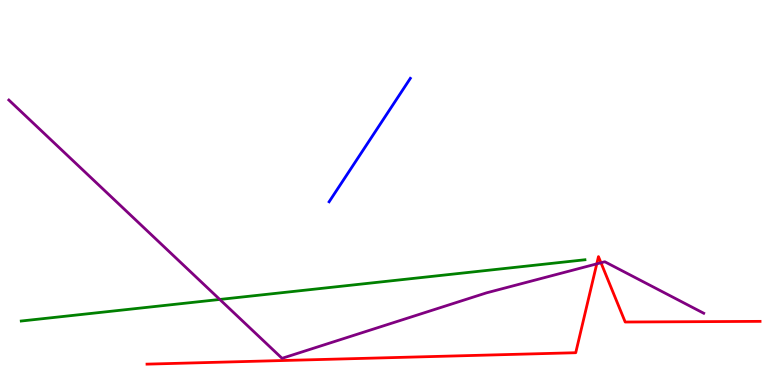[{'lines': ['blue', 'red'], 'intersections': []}, {'lines': ['green', 'red'], 'intersections': []}, {'lines': ['purple', 'red'], 'intersections': [{'x': 7.7, 'y': 3.15}, {'x': 7.75, 'y': 3.18}]}, {'lines': ['blue', 'green'], 'intersections': []}, {'lines': ['blue', 'purple'], 'intersections': []}, {'lines': ['green', 'purple'], 'intersections': [{'x': 2.84, 'y': 2.22}]}]